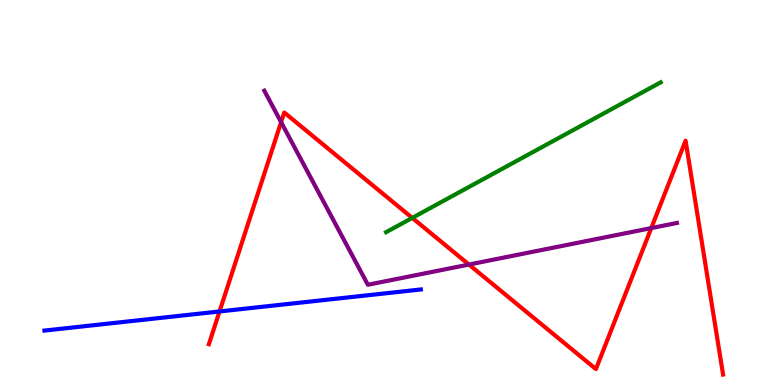[{'lines': ['blue', 'red'], 'intersections': [{'x': 2.83, 'y': 1.91}]}, {'lines': ['green', 'red'], 'intersections': [{'x': 5.32, 'y': 4.34}]}, {'lines': ['purple', 'red'], 'intersections': [{'x': 3.63, 'y': 6.83}, {'x': 6.05, 'y': 3.13}, {'x': 8.4, 'y': 4.08}]}, {'lines': ['blue', 'green'], 'intersections': []}, {'lines': ['blue', 'purple'], 'intersections': []}, {'lines': ['green', 'purple'], 'intersections': []}]